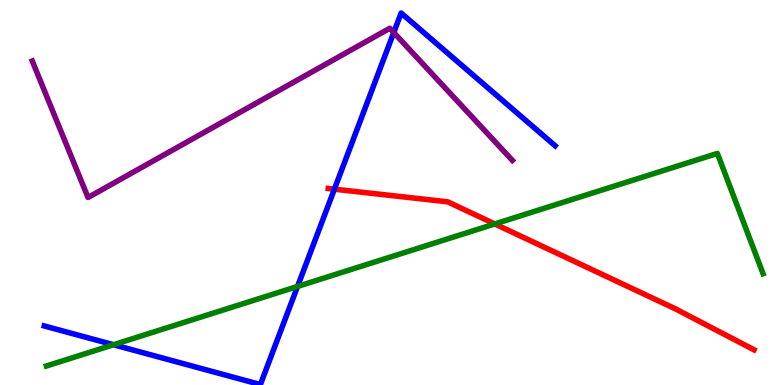[{'lines': ['blue', 'red'], 'intersections': [{'x': 4.31, 'y': 5.09}]}, {'lines': ['green', 'red'], 'intersections': [{'x': 6.38, 'y': 4.18}]}, {'lines': ['purple', 'red'], 'intersections': []}, {'lines': ['blue', 'green'], 'intersections': [{'x': 1.46, 'y': 1.05}, {'x': 3.84, 'y': 2.56}]}, {'lines': ['blue', 'purple'], 'intersections': [{'x': 5.08, 'y': 9.15}]}, {'lines': ['green', 'purple'], 'intersections': []}]